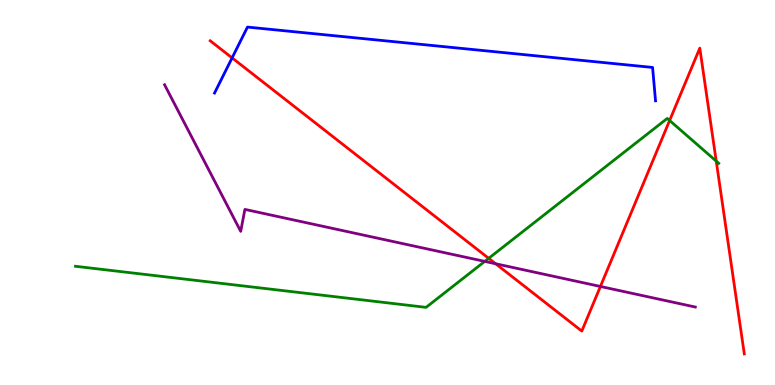[{'lines': ['blue', 'red'], 'intersections': [{'x': 2.99, 'y': 8.5}]}, {'lines': ['green', 'red'], 'intersections': [{'x': 6.31, 'y': 3.29}, {'x': 8.64, 'y': 6.87}, {'x': 9.24, 'y': 5.82}]}, {'lines': ['purple', 'red'], 'intersections': [{'x': 6.4, 'y': 3.15}, {'x': 7.75, 'y': 2.56}]}, {'lines': ['blue', 'green'], 'intersections': []}, {'lines': ['blue', 'purple'], 'intersections': []}, {'lines': ['green', 'purple'], 'intersections': [{'x': 6.26, 'y': 3.21}]}]